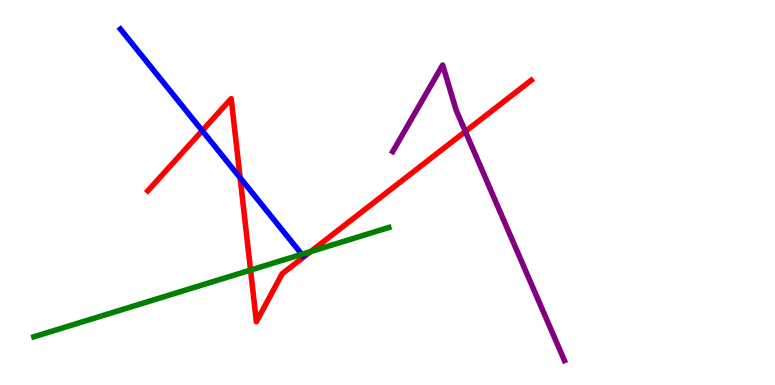[{'lines': ['blue', 'red'], 'intersections': [{'x': 2.61, 'y': 6.61}, {'x': 3.1, 'y': 5.38}]}, {'lines': ['green', 'red'], 'intersections': [{'x': 3.23, 'y': 2.98}, {'x': 4.01, 'y': 3.47}]}, {'lines': ['purple', 'red'], 'intersections': [{'x': 6.0, 'y': 6.59}]}, {'lines': ['blue', 'green'], 'intersections': [{'x': 3.89, 'y': 3.39}]}, {'lines': ['blue', 'purple'], 'intersections': []}, {'lines': ['green', 'purple'], 'intersections': []}]